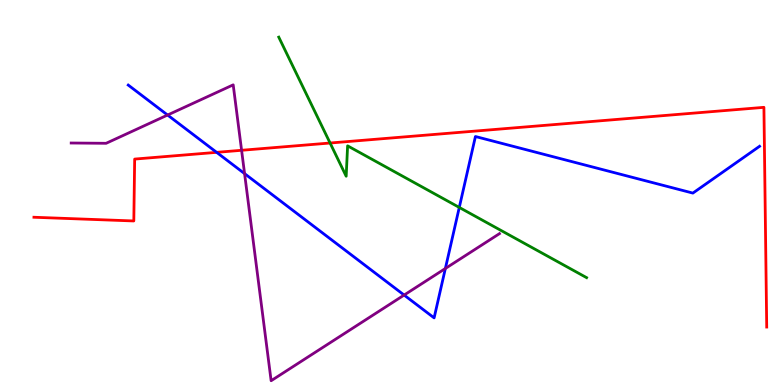[{'lines': ['blue', 'red'], 'intersections': [{'x': 2.8, 'y': 6.04}]}, {'lines': ['green', 'red'], 'intersections': [{'x': 4.26, 'y': 6.29}]}, {'lines': ['purple', 'red'], 'intersections': [{'x': 3.12, 'y': 6.1}]}, {'lines': ['blue', 'green'], 'intersections': [{'x': 5.93, 'y': 4.61}]}, {'lines': ['blue', 'purple'], 'intersections': [{'x': 2.16, 'y': 7.01}, {'x': 3.16, 'y': 5.49}, {'x': 5.21, 'y': 2.34}, {'x': 5.75, 'y': 3.03}]}, {'lines': ['green', 'purple'], 'intersections': []}]